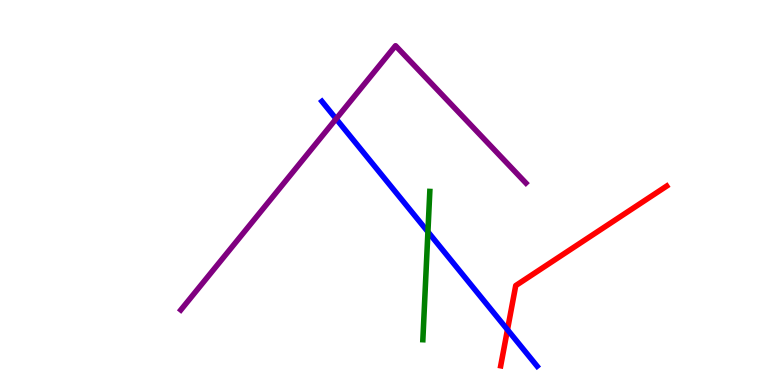[{'lines': ['blue', 'red'], 'intersections': [{'x': 6.55, 'y': 1.44}]}, {'lines': ['green', 'red'], 'intersections': []}, {'lines': ['purple', 'red'], 'intersections': []}, {'lines': ['blue', 'green'], 'intersections': [{'x': 5.52, 'y': 3.98}]}, {'lines': ['blue', 'purple'], 'intersections': [{'x': 4.34, 'y': 6.91}]}, {'lines': ['green', 'purple'], 'intersections': []}]